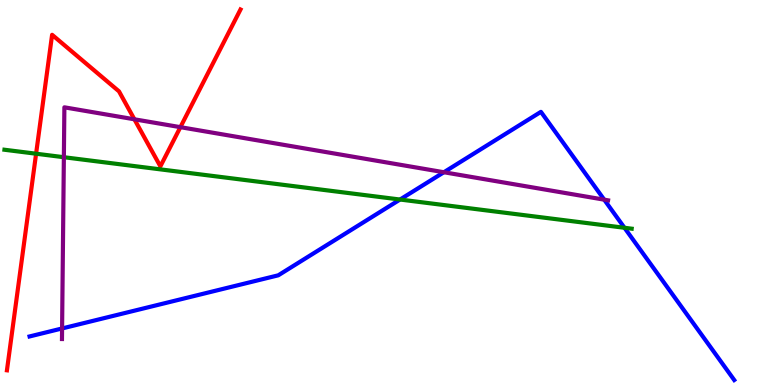[{'lines': ['blue', 'red'], 'intersections': []}, {'lines': ['green', 'red'], 'intersections': [{'x': 0.466, 'y': 6.01}]}, {'lines': ['purple', 'red'], 'intersections': [{'x': 1.73, 'y': 6.9}, {'x': 2.33, 'y': 6.7}]}, {'lines': ['blue', 'green'], 'intersections': [{'x': 5.16, 'y': 4.82}, {'x': 8.06, 'y': 4.08}]}, {'lines': ['blue', 'purple'], 'intersections': [{'x': 0.801, 'y': 1.47}, {'x': 5.73, 'y': 5.53}, {'x': 7.8, 'y': 4.81}]}, {'lines': ['green', 'purple'], 'intersections': [{'x': 0.824, 'y': 5.92}]}]